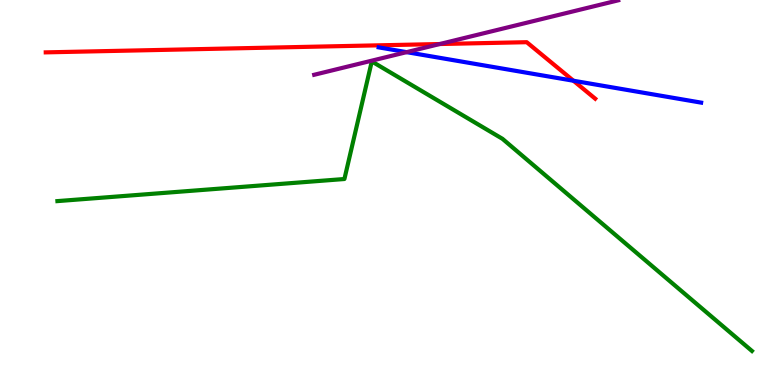[{'lines': ['blue', 'red'], 'intersections': [{'x': 7.4, 'y': 7.9}]}, {'lines': ['green', 'red'], 'intersections': []}, {'lines': ['purple', 'red'], 'intersections': [{'x': 5.67, 'y': 8.86}]}, {'lines': ['blue', 'green'], 'intersections': []}, {'lines': ['blue', 'purple'], 'intersections': [{'x': 5.25, 'y': 8.65}]}, {'lines': ['green', 'purple'], 'intersections': []}]